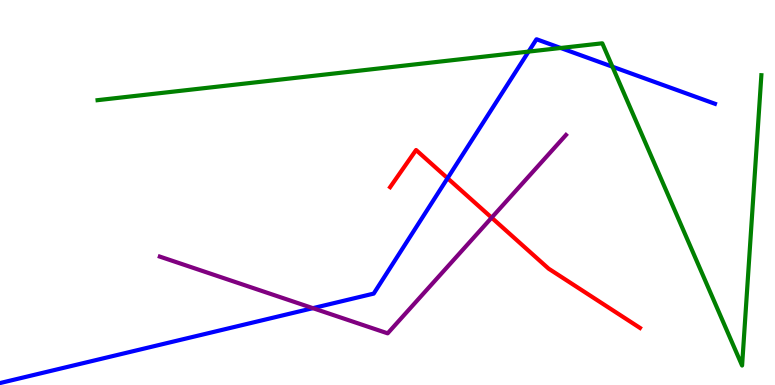[{'lines': ['blue', 'red'], 'intersections': [{'x': 5.77, 'y': 5.37}]}, {'lines': ['green', 'red'], 'intersections': []}, {'lines': ['purple', 'red'], 'intersections': [{'x': 6.34, 'y': 4.35}]}, {'lines': ['blue', 'green'], 'intersections': [{'x': 6.82, 'y': 8.66}, {'x': 7.23, 'y': 8.75}, {'x': 7.9, 'y': 8.27}]}, {'lines': ['blue', 'purple'], 'intersections': [{'x': 4.04, 'y': 2.0}]}, {'lines': ['green', 'purple'], 'intersections': []}]